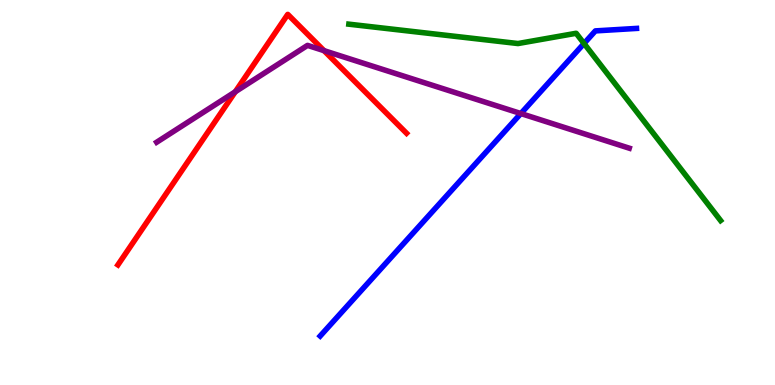[{'lines': ['blue', 'red'], 'intersections': []}, {'lines': ['green', 'red'], 'intersections': []}, {'lines': ['purple', 'red'], 'intersections': [{'x': 3.04, 'y': 7.62}, {'x': 4.18, 'y': 8.68}]}, {'lines': ['blue', 'green'], 'intersections': [{'x': 7.54, 'y': 8.87}]}, {'lines': ['blue', 'purple'], 'intersections': [{'x': 6.72, 'y': 7.05}]}, {'lines': ['green', 'purple'], 'intersections': []}]